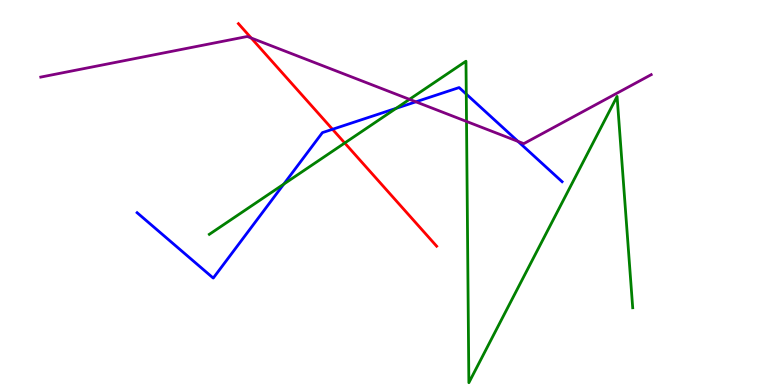[{'lines': ['blue', 'red'], 'intersections': [{'x': 4.29, 'y': 6.64}]}, {'lines': ['green', 'red'], 'intersections': [{'x': 4.45, 'y': 6.29}]}, {'lines': ['purple', 'red'], 'intersections': [{'x': 3.24, 'y': 9.01}]}, {'lines': ['blue', 'green'], 'intersections': [{'x': 3.66, 'y': 5.22}, {'x': 5.11, 'y': 7.19}, {'x': 6.02, 'y': 7.56}]}, {'lines': ['blue', 'purple'], 'intersections': [{'x': 5.37, 'y': 7.36}, {'x': 6.68, 'y': 6.33}]}, {'lines': ['green', 'purple'], 'intersections': [{'x': 5.28, 'y': 7.42}, {'x': 6.02, 'y': 6.85}]}]